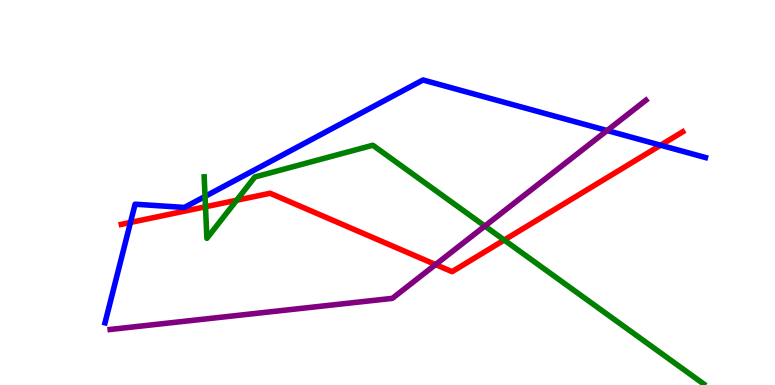[{'lines': ['blue', 'red'], 'intersections': [{'x': 1.68, 'y': 4.22}, {'x': 8.52, 'y': 6.23}]}, {'lines': ['green', 'red'], 'intersections': [{'x': 2.65, 'y': 4.63}, {'x': 3.05, 'y': 4.8}, {'x': 6.51, 'y': 3.77}]}, {'lines': ['purple', 'red'], 'intersections': [{'x': 5.62, 'y': 3.13}]}, {'lines': ['blue', 'green'], 'intersections': [{'x': 2.65, 'y': 4.9}]}, {'lines': ['blue', 'purple'], 'intersections': [{'x': 7.83, 'y': 6.61}]}, {'lines': ['green', 'purple'], 'intersections': [{'x': 6.26, 'y': 4.13}]}]